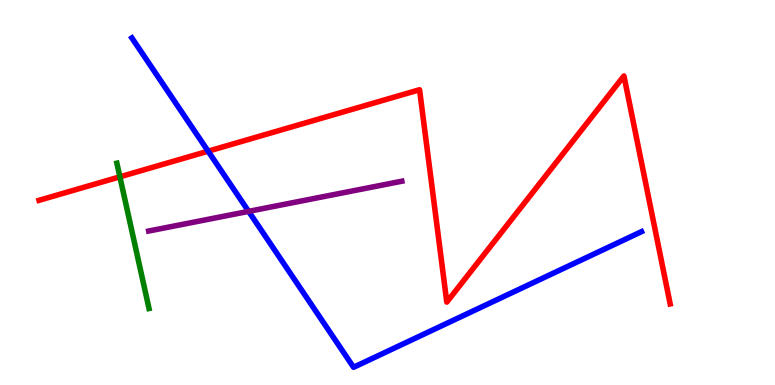[{'lines': ['blue', 'red'], 'intersections': [{'x': 2.69, 'y': 6.07}]}, {'lines': ['green', 'red'], 'intersections': [{'x': 1.55, 'y': 5.41}]}, {'lines': ['purple', 'red'], 'intersections': []}, {'lines': ['blue', 'green'], 'intersections': []}, {'lines': ['blue', 'purple'], 'intersections': [{'x': 3.21, 'y': 4.51}]}, {'lines': ['green', 'purple'], 'intersections': []}]